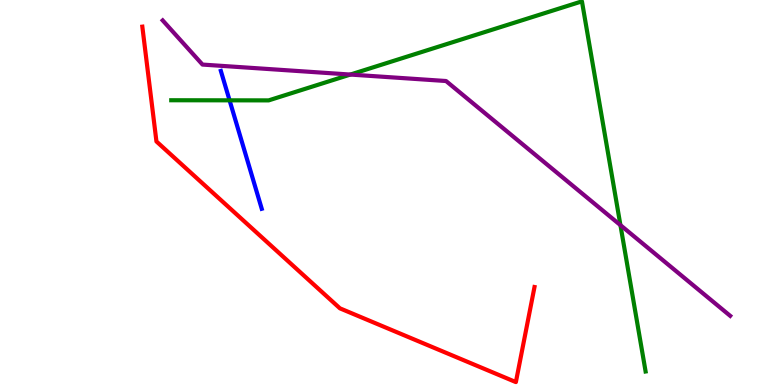[{'lines': ['blue', 'red'], 'intersections': []}, {'lines': ['green', 'red'], 'intersections': []}, {'lines': ['purple', 'red'], 'intersections': []}, {'lines': ['blue', 'green'], 'intersections': [{'x': 2.96, 'y': 7.39}]}, {'lines': ['blue', 'purple'], 'intersections': []}, {'lines': ['green', 'purple'], 'intersections': [{'x': 4.52, 'y': 8.06}, {'x': 8.01, 'y': 4.15}]}]